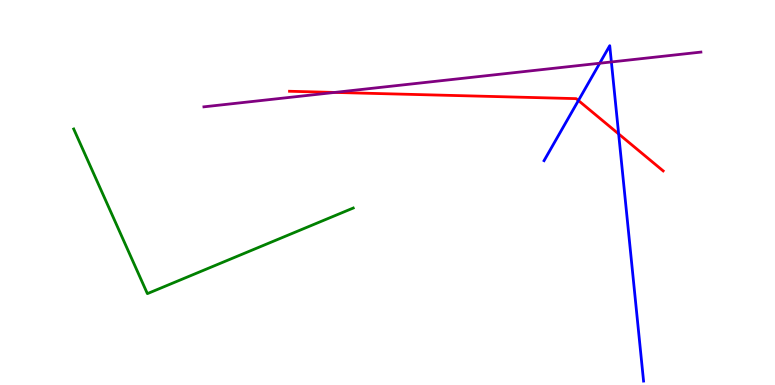[{'lines': ['blue', 'red'], 'intersections': [{'x': 7.46, 'y': 7.39}, {'x': 7.98, 'y': 6.52}]}, {'lines': ['green', 'red'], 'intersections': []}, {'lines': ['purple', 'red'], 'intersections': [{'x': 4.32, 'y': 7.6}]}, {'lines': ['blue', 'green'], 'intersections': []}, {'lines': ['blue', 'purple'], 'intersections': [{'x': 7.74, 'y': 8.36}, {'x': 7.89, 'y': 8.39}]}, {'lines': ['green', 'purple'], 'intersections': []}]